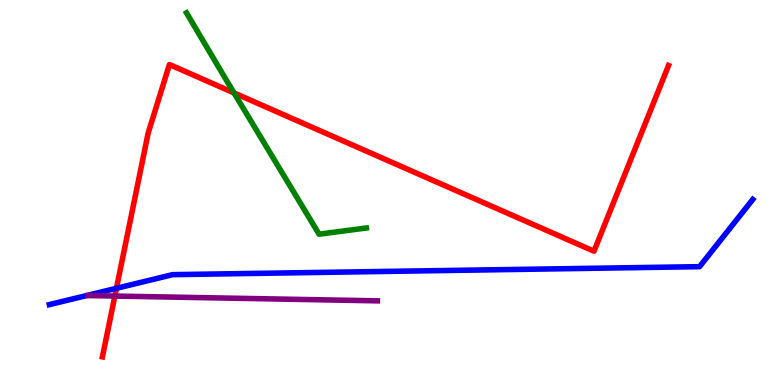[{'lines': ['blue', 'red'], 'intersections': [{'x': 1.5, 'y': 2.51}]}, {'lines': ['green', 'red'], 'intersections': [{'x': 3.02, 'y': 7.59}]}, {'lines': ['purple', 'red'], 'intersections': [{'x': 1.48, 'y': 2.31}]}, {'lines': ['blue', 'green'], 'intersections': []}, {'lines': ['blue', 'purple'], 'intersections': []}, {'lines': ['green', 'purple'], 'intersections': []}]